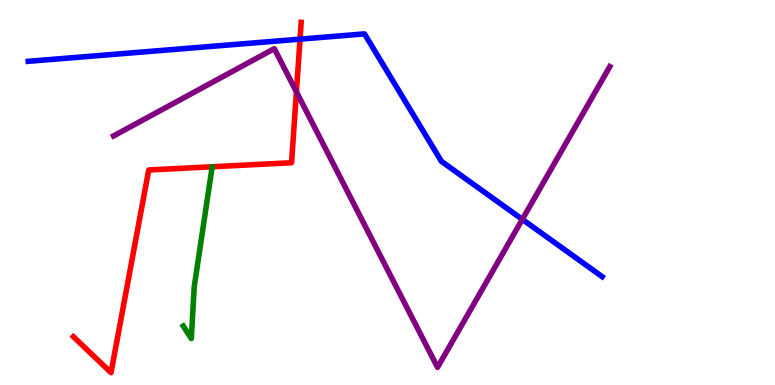[{'lines': ['blue', 'red'], 'intersections': [{'x': 3.87, 'y': 8.98}]}, {'lines': ['green', 'red'], 'intersections': []}, {'lines': ['purple', 'red'], 'intersections': [{'x': 3.82, 'y': 7.61}]}, {'lines': ['blue', 'green'], 'intersections': []}, {'lines': ['blue', 'purple'], 'intersections': [{'x': 6.74, 'y': 4.3}]}, {'lines': ['green', 'purple'], 'intersections': []}]